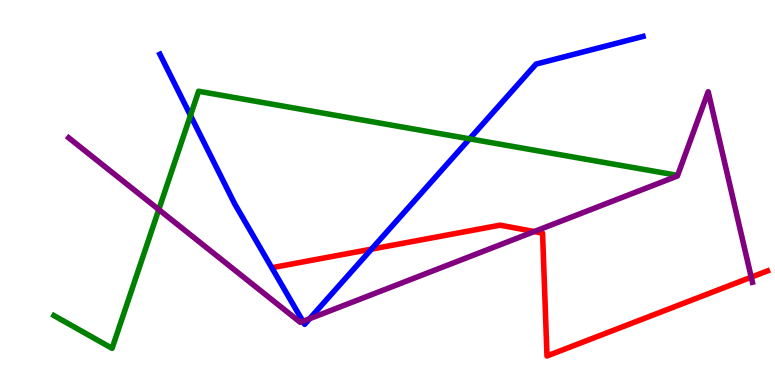[{'lines': ['blue', 'red'], 'intersections': [{'x': 4.79, 'y': 3.53}]}, {'lines': ['green', 'red'], 'intersections': []}, {'lines': ['purple', 'red'], 'intersections': [{'x': 6.89, 'y': 3.99}, {'x': 9.69, 'y': 2.8}]}, {'lines': ['blue', 'green'], 'intersections': [{'x': 2.46, 'y': 7.0}, {'x': 6.06, 'y': 6.39}]}, {'lines': ['blue', 'purple'], 'intersections': [{'x': 3.91, 'y': 1.65}, {'x': 4.0, 'y': 1.72}]}, {'lines': ['green', 'purple'], 'intersections': [{'x': 2.05, 'y': 4.56}]}]